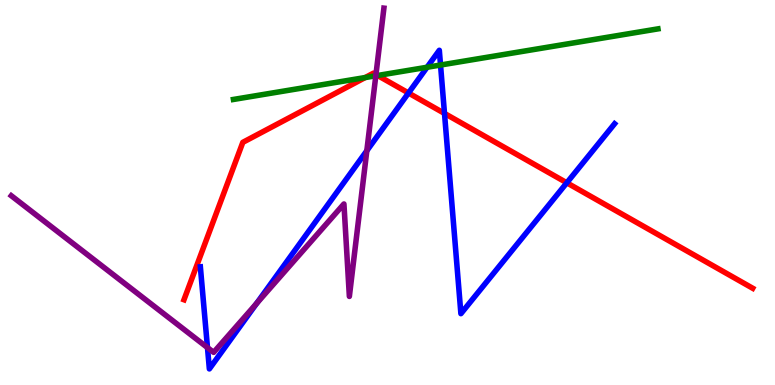[{'lines': ['blue', 'red'], 'intersections': [{'x': 5.27, 'y': 7.58}, {'x': 5.74, 'y': 7.05}, {'x': 7.31, 'y': 5.25}]}, {'lines': ['green', 'red'], 'intersections': [{'x': 4.71, 'y': 7.99}, {'x': 4.87, 'y': 8.04}]}, {'lines': ['purple', 'red'], 'intersections': [{'x': 4.85, 'y': 8.06}]}, {'lines': ['blue', 'green'], 'intersections': [{'x': 5.51, 'y': 8.25}, {'x': 5.68, 'y': 8.31}]}, {'lines': ['blue', 'purple'], 'intersections': [{'x': 2.68, 'y': 0.971}, {'x': 3.31, 'y': 2.12}, {'x': 4.73, 'y': 6.09}]}, {'lines': ['green', 'purple'], 'intersections': [{'x': 4.85, 'y': 8.03}]}]